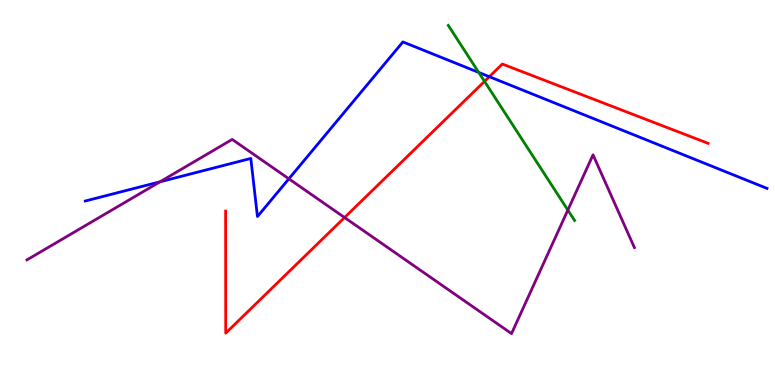[{'lines': ['blue', 'red'], 'intersections': [{'x': 6.31, 'y': 8.01}]}, {'lines': ['green', 'red'], 'intersections': [{'x': 6.25, 'y': 7.89}]}, {'lines': ['purple', 'red'], 'intersections': [{'x': 4.45, 'y': 4.35}]}, {'lines': ['blue', 'green'], 'intersections': [{'x': 6.18, 'y': 8.12}]}, {'lines': ['blue', 'purple'], 'intersections': [{'x': 2.06, 'y': 5.28}, {'x': 3.73, 'y': 5.36}]}, {'lines': ['green', 'purple'], 'intersections': [{'x': 7.33, 'y': 4.54}]}]